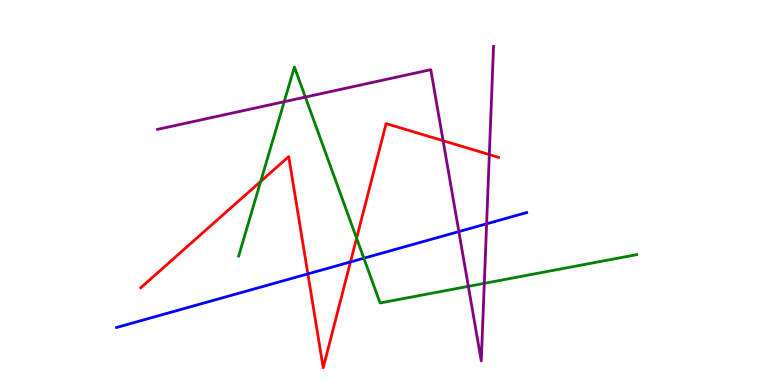[{'lines': ['blue', 'red'], 'intersections': [{'x': 3.97, 'y': 2.89}, {'x': 4.52, 'y': 3.2}]}, {'lines': ['green', 'red'], 'intersections': [{'x': 3.36, 'y': 5.29}, {'x': 4.6, 'y': 3.81}]}, {'lines': ['purple', 'red'], 'intersections': [{'x': 5.72, 'y': 6.35}, {'x': 6.31, 'y': 5.98}]}, {'lines': ['blue', 'green'], 'intersections': [{'x': 4.69, 'y': 3.29}]}, {'lines': ['blue', 'purple'], 'intersections': [{'x': 5.92, 'y': 3.98}, {'x': 6.28, 'y': 4.19}]}, {'lines': ['green', 'purple'], 'intersections': [{'x': 3.67, 'y': 7.36}, {'x': 3.94, 'y': 7.48}, {'x': 6.04, 'y': 2.56}, {'x': 6.25, 'y': 2.64}]}]